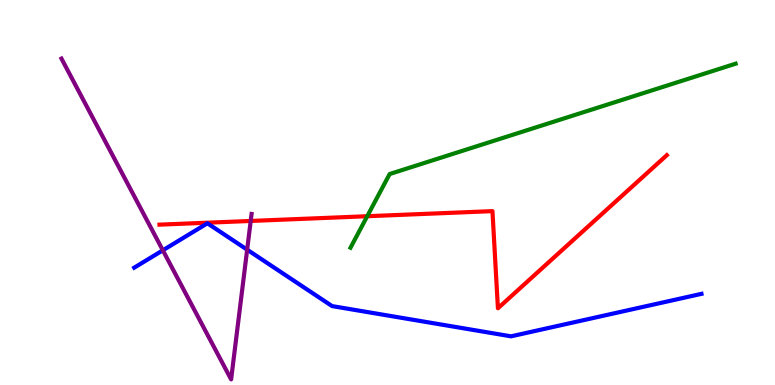[{'lines': ['blue', 'red'], 'intersections': []}, {'lines': ['green', 'red'], 'intersections': [{'x': 4.74, 'y': 4.38}]}, {'lines': ['purple', 'red'], 'intersections': [{'x': 3.23, 'y': 4.26}]}, {'lines': ['blue', 'green'], 'intersections': []}, {'lines': ['blue', 'purple'], 'intersections': [{'x': 2.1, 'y': 3.5}, {'x': 3.19, 'y': 3.51}]}, {'lines': ['green', 'purple'], 'intersections': []}]